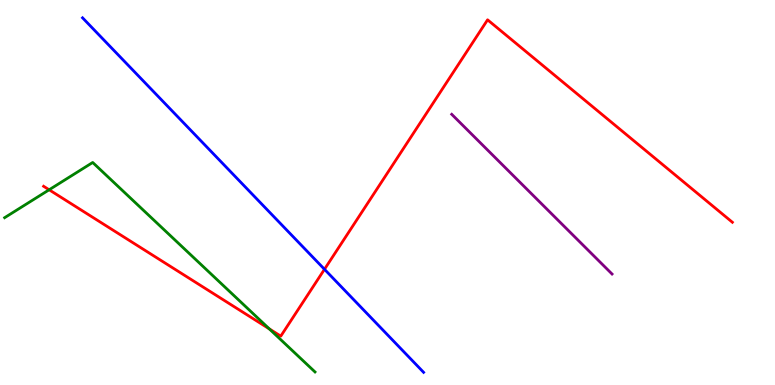[{'lines': ['blue', 'red'], 'intersections': [{'x': 4.19, 'y': 3.01}]}, {'lines': ['green', 'red'], 'intersections': [{'x': 0.634, 'y': 5.07}, {'x': 3.47, 'y': 1.46}]}, {'lines': ['purple', 'red'], 'intersections': []}, {'lines': ['blue', 'green'], 'intersections': []}, {'lines': ['blue', 'purple'], 'intersections': []}, {'lines': ['green', 'purple'], 'intersections': []}]